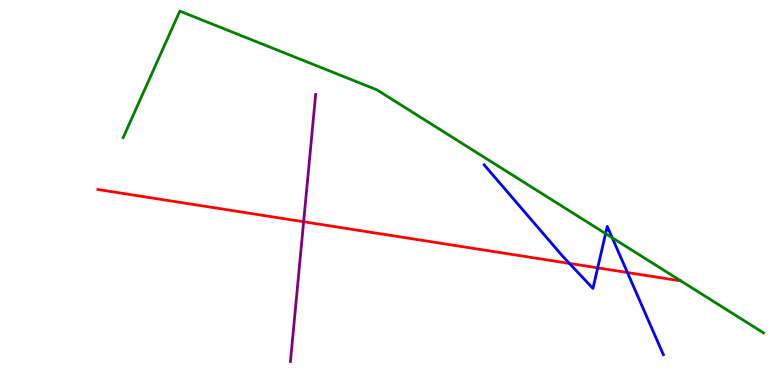[{'lines': ['blue', 'red'], 'intersections': [{'x': 7.35, 'y': 3.16}, {'x': 7.71, 'y': 3.04}, {'x': 8.1, 'y': 2.92}]}, {'lines': ['green', 'red'], 'intersections': []}, {'lines': ['purple', 'red'], 'intersections': [{'x': 3.92, 'y': 4.24}]}, {'lines': ['blue', 'green'], 'intersections': [{'x': 7.81, 'y': 3.93}, {'x': 7.9, 'y': 3.82}]}, {'lines': ['blue', 'purple'], 'intersections': []}, {'lines': ['green', 'purple'], 'intersections': []}]